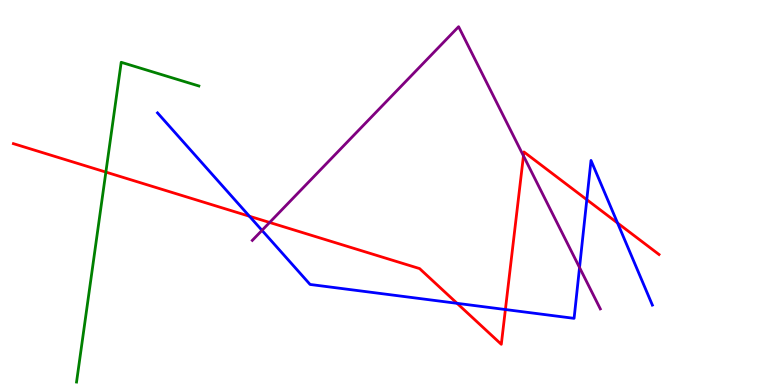[{'lines': ['blue', 'red'], 'intersections': [{'x': 3.22, 'y': 4.38}, {'x': 5.9, 'y': 2.12}, {'x': 6.52, 'y': 1.96}, {'x': 7.57, 'y': 4.81}, {'x': 7.97, 'y': 4.21}]}, {'lines': ['green', 'red'], 'intersections': [{'x': 1.37, 'y': 5.53}]}, {'lines': ['purple', 'red'], 'intersections': [{'x': 3.48, 'y': 4.22}, {'x': 6.75, 'y': 5.95}]}, {'lines': ['blue', 'green'], 'intersections': []}, {'lines': ['blue', 'purple'], 'intersections': [{'x': 3.38, 'y': 4.02}, {'x': 7.48, 'y': 3.05}]}, {'lines': ['green', 'purple'], 'intersections': []}]